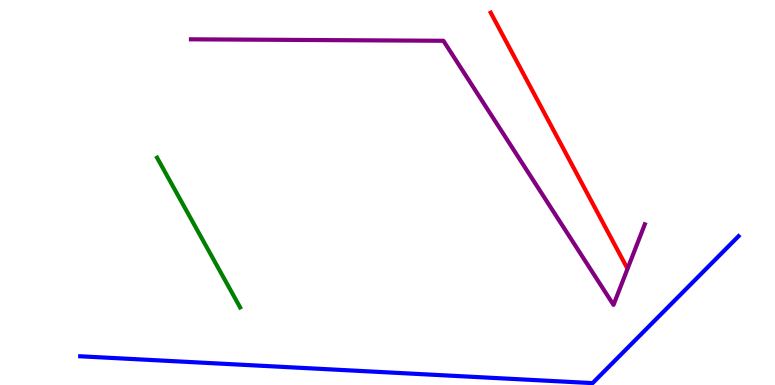[{'lines': ['blue', 'red'], 'intersections': []}, {'lines': ['green', 'red'], 'intersections': []}, {'lines': ['purple', 'red'], 'intersections': []}, {'lines': ['blue', 'green'], 'intersections': []}, {'lines': ['blue', 'purple'], 'intersections': []}, {'lines': ['green', 'purple'], 'intersections': []}]